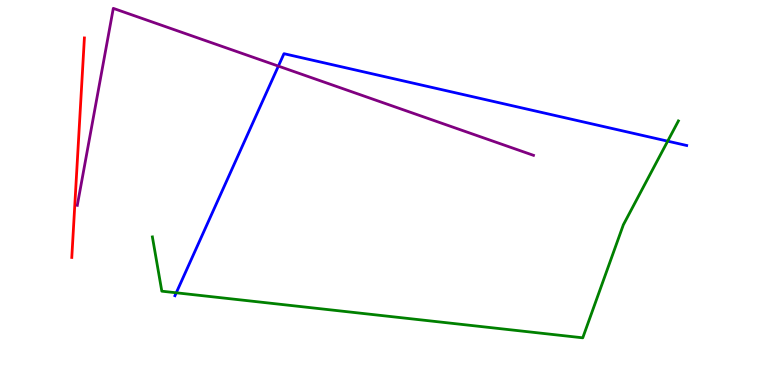[{'lines': ['blue', 'red'], 'intersections': []}, {'lines': ['green', 'red'], 'intersections': []}, {'lines': ['purple', 'red'], 'intersections': []}, {'lines': ['blue', 'green'], 'intersections': [{'x': 2.27, 'y': 2.4}, {'x': 8.62, 'y': 6.33}]}, {'lines': ['blue', 'purple'], 'intersections': [{'x': 3.59, 'y': 8.28}]}, {'lines': ['green', 'purple'], 'intersections': []}]